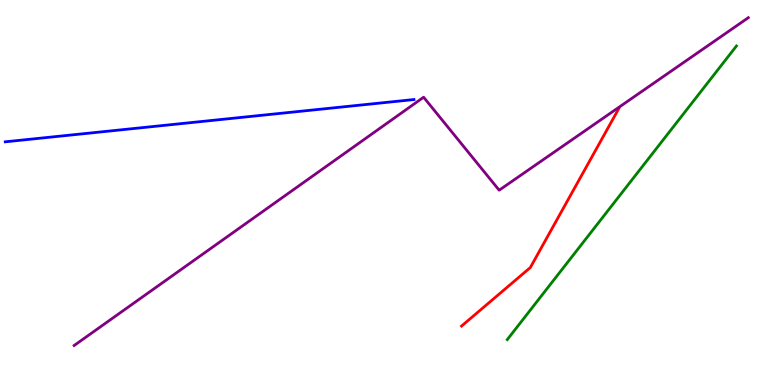[{'lines': ['blue', 'red'], 'intersections': []}, {'lines': ['green', 'red'], 'intersections': []}, {'lines': ['purple', 'red'], 'intersections': []}, {'lines': ['blue', 'green'], 'intersections': []}, {'lines': ['blue', 'purple'], 'intersections': []}, {'lines': ['green', 'purple'], 'intersections': []}]